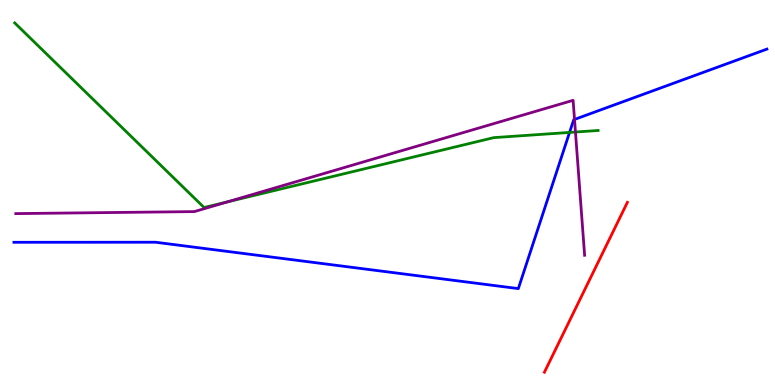[{'lines': ['blue', 'red'], 'intersections': []}, {'lines': ['green', 'red'], 'intersections': []}, {'lines': ['purple', 'red'], 'intersections': []}, {'lines': ['blue', 'green'], 'intersections': [{'x': 7.35, 'y': 6.56}]}, {'lines': ['blue', 'purple'], 'intersections': [{'x': 7.41, 'y': 6.9}]}, {'lines': ['green', 'purple'], 'intersections': [{'x': 2.93, 'y': 4.76}, {'x': 7.43, 'y': 6.57}]}]